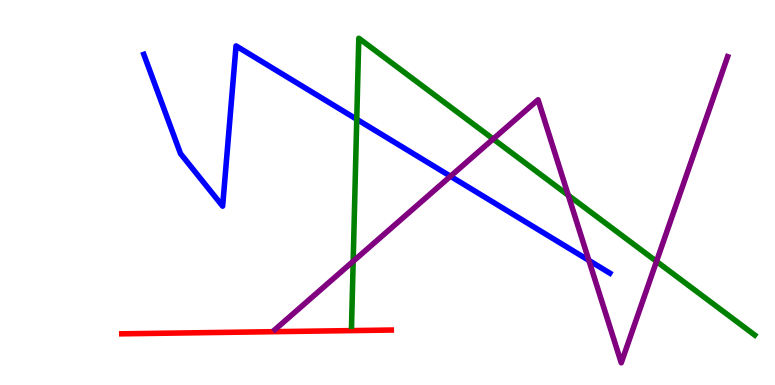[{'lines': ['blue', 'red'], 'intersections': []}, {'lines': ['green', 'red'], 'intersections': []}, {'lines': ['purple', 'red'], 'intersections': []}, {'lines': ['blue', 'green'], 'intersections': [{'x': 4.6, 'y': 6.9}]}, {'lines': ['blue', 'purple'], 'intersections': [{'x': 5.81, 'y': 5.42}, {'x': 7.6, 'y': 3.24}]}, {'lines': ['green', 'purple'], 'intersections': [{'x': 4.56, 'y': 3.21}, {'x': 6.36, 'y': 6.39}, {'x': 7.33, 'y': 4.93}, {'x': 8.47, 'y': 3.21}]}]